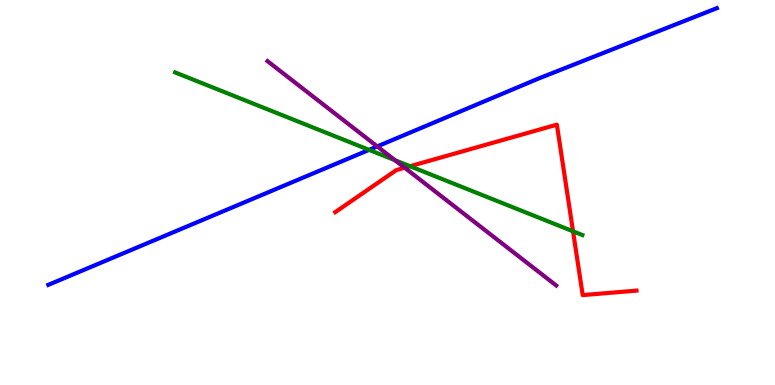[{'lines': ['blue', 'red'], 'intersections': []}, {'lines': ['green', 'red'], 'intersections': [{'x': 5.29, 'y': 5.68}, {'x': 7.39, 'y': 3.99}]}, {'lines': ['purple', 'red'], 'intersections': [{'x': 5.22, 'y': 5.64}]}, {'lines': ['blue', 'green'], 'intersections': [{'x': 4.76, 'y': 6.11}]}, {'lines': ['blue', 'purple'], 'intersections': [{'x': 4.87, 'y': 6.2}]}, {'lines': ['green', 'purple'], 'intersections': [{'x': 5.1, 'y': 5.84}]}]